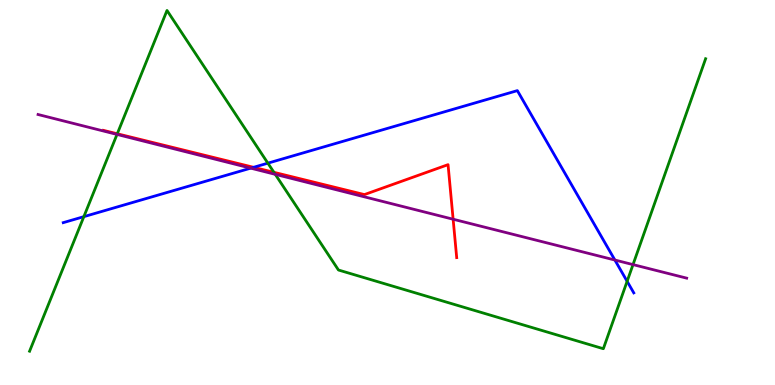[{'lines': ['blue', 'red'], 'intersections': [{'x': 3.27, 'y': 5.65}]}, {'lines': ['green', 'red'], 'intersections': [{'x': 1.51, 'y': 6.53}, {'x': 3.53, 'y': 5.52}]}, {'lines': ['purple', 'red'], 'intersections': [{'x': 5.85, 'y': 4.31}]}, {'lines': ['blue', 'green'], 'intersections': [{'x': 1.08, 'y': 4.37}, {'x': 3.46, 'y': 5.76}, {'x': 8.09, 'y': 2.69}]}, {'lines': ['blue', 'purple'], 'intersections': [{'x': 3.23, 'y': 5.63}, {'x': 7.93, 'y': 3.25}]}, {'lines': ['green', 'purple'], 'intersections': [{'x': 1.51, 'y': 6.51}, {'x': 3.55, 'y': 5.47}, {'x': 8.17, 'y': 3.13}]}]